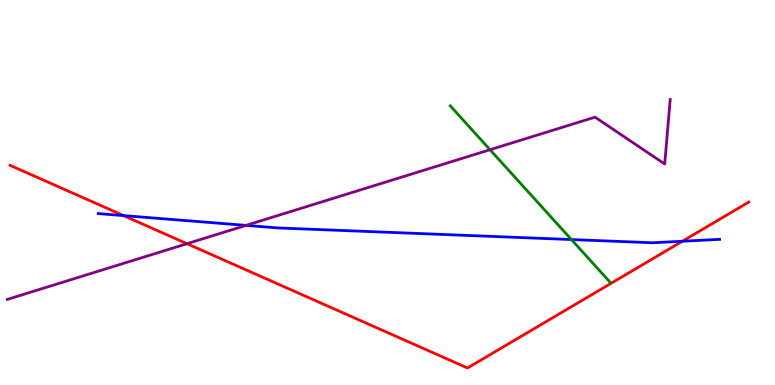[{'lines': ['blue', 'red'], 'intersections': [{'x': 1.59, 'y': 4.4}, {'x': 8.8, 'y': 3.73}]}, {'lines': ['green', 'red'], 'intersections': []}, {'lines': ['purple', 'red'], 'intersections': [{'x': 2.41, 'y': 3.67}]}, {'lines': ['blue', 'green'], 'intersections': [{'x': 7.37, 'y': 3.78}]}, {'lines': ['blue', 'purple'], 'intersections': [{'x': 3.17, 'y': 4.15}]}, {'lines': ['green', 'purple'], 'intersections': [{'x': 6.32, 'y': 6.11}]}]